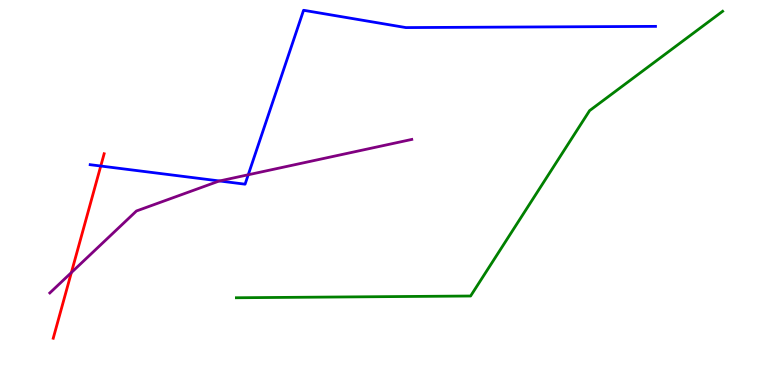[{'lines': ['blue', 'red'], 'intersections': [{'x': 1.3, 'y': 5.69}]}, {'lines': ['green', 'red'], 'intersections': []}, {'lines': ['purple', 'red'], 'intersections': [{'x': 0.921, 'y': 2.92}]}, {'lines': ['blue', 'green'], 'intersections': []}, {'lines': ['blue', 'purple'], 'intersections': [{'x': 2.83, 'y': 5.3}, {'x': 3.2, 'y': 5.46}]}, {'lines': ['green', 'purple'], 'intersections': []}]